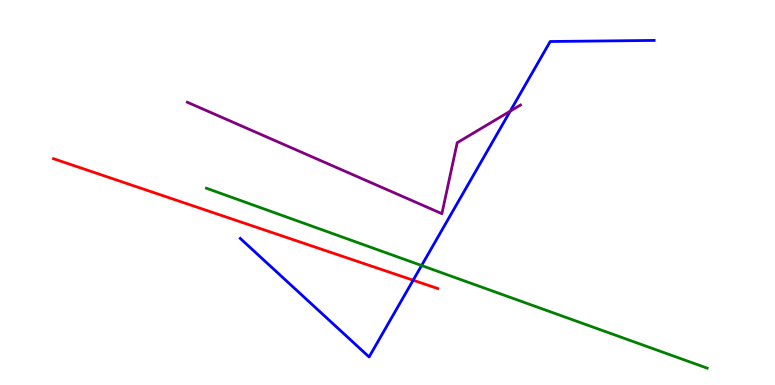[{'lines': ['blue', 'red'], 'intersections': [{'x': 5.33, 'y': 2.72}]}, {'lines': ['green', 'red'], 'intersections': []}, {'lines': ['purple', 'red'], 'intersections': []}, {'lines': ['blue', 'green'], 'intersections': [{'x': 5.44, 'y': 3.1}]}, {'lines': ['blue', 'purple'], 'intersections': [{'x': 6.58, 'y': 7.11}]}, {'lines': ['green', 'purple'], 'intersections': []}]